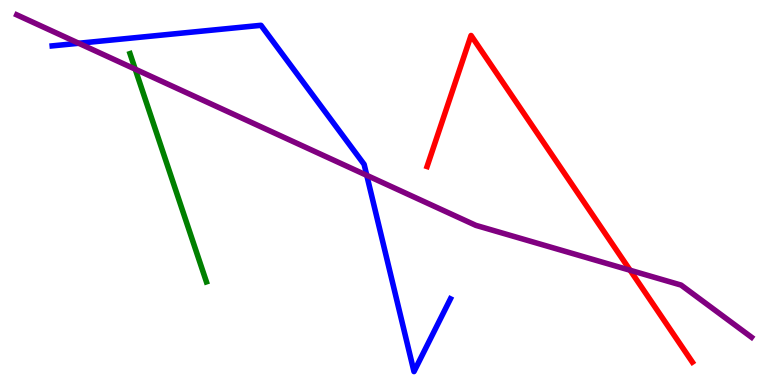[{'lines': ['blue', 'red'], 'intersections': []}, {'lines': ['green', 'red'], 'intersections': []}, {'lines': ['purple', 'red'], 'intersections': [{'x': 8.13, 'y': 2.98}]}, {'lines': ['blue', 'green'], 'intersections': []}, {'lines': ['blue', 'purple'], 'intersections': [{'x': 1.02, 'y': 8.88}, {'x': 4.73, 'y': 5.45}]}, {'lines': ['green', 'purple'], 'intersections': [{'x': 1.74, 'y': 8.2}]}]